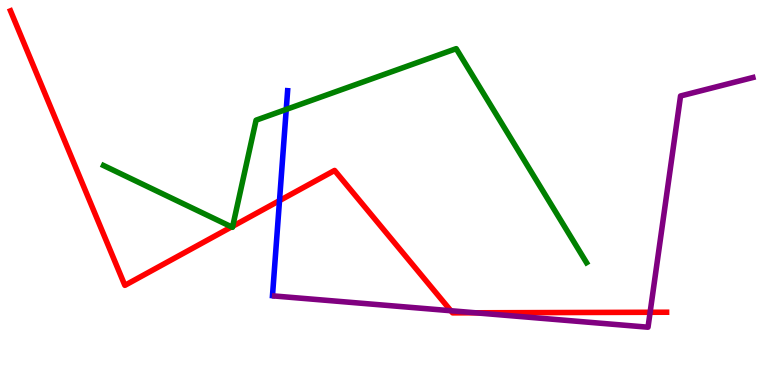[{'lines': ['blue', 'red'], 'intersections': [{'x': 3.61, 'y': 4.79}]}, {'lines': ['green', 'red'], 'intersections': [{'x': 2.99, 'y': 4.11}, {'x': 3.0, 'y': 4.12}]}, {'lines': ['purple', 'red'], 'intersections': [{'x': 5.82, 'y': 1.93}, {'x': 6.13, 'y': 1.88}, {'x': 8.39, 'y': 1.89}]}, {'lines': ['blue', 'green'], 'intersections': [{'x': 3.69, 'y': 7.16}]}, {'lines': ['blue', 'purple'], 'intersections': []}, {'lines': ['green', 'purple'], 'intersections': []}]